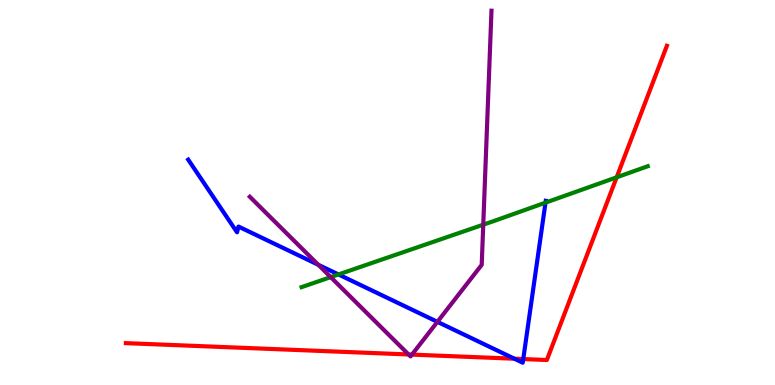[{'lines': ['blue', 'red'], 'intersections': [{'x': 6.64, 'y': 0.683}, {'x': 6.75, 'y': 0.674}]}, {'lines': ['green', 'red'], 'intersections': [{'x': 7.96, 'y': 5.39}]}, {'lines': ['purple', 'red'], 'intersections': [{'x': 5.27, 'y': 0.793}, {'x': 5.32, 'y': 0.79}]}, {'lines': ['blue', 'green'], 'intersections': [{'x': 4.37, 'y': 2.87}, {'x': 7.04, 'y': 4.74}]}, {'lines': ['blue', 'purple'], 'intersections': [{'x': 4.11, 'y': 3.12}, {'x': 5.64, 'y': 1.64}]}, {'lines': ['green', 'purple'], 'intersections': [{'x': 4.27, 'y': 2.8}, {'x': 6.24, 'y': 4.16}]}]